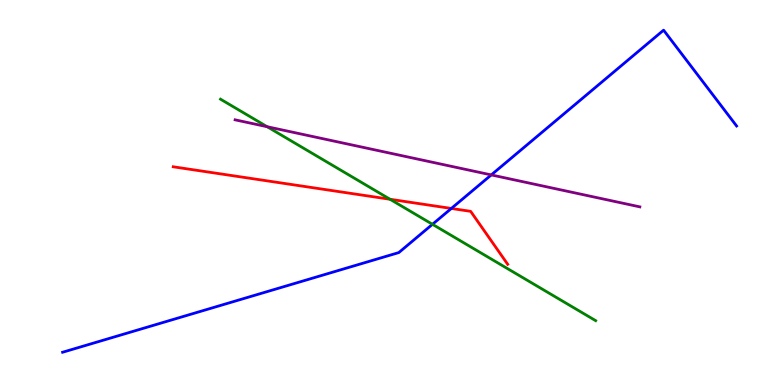[{'lines': ['blue', 'red'], 'intersections': [{'x': 5.82, 'y': 4.59}]}, {'lines': ['green', 'red'], 'intersections': [{'x': 5.03, 'y': 4.82}]}, {'lines': ['purple', 'red'], 'intersections': []}, {'lines': ['blue', 'green'], 'intersections': [{'x': 5.58, 'y': 4.17}]}, {'lines': ['blue', 'purple'], 'intersections': [{'x': 6.34, 'y': 5.46}]}, {'lines': ['green', 'purple'], 'intersections': [{'x': 3.45, 'y': 6.71}]}]